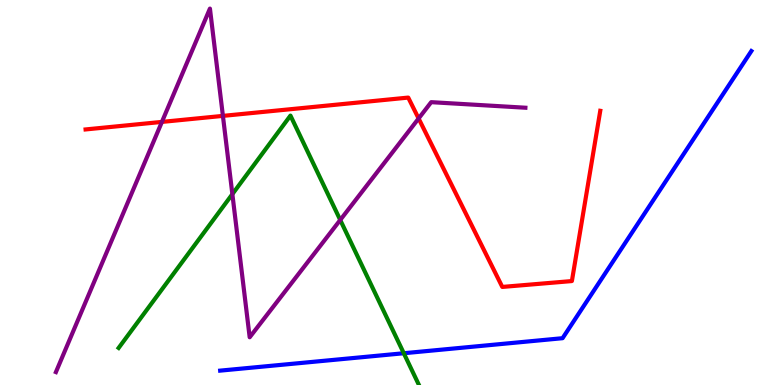[{'lines': ['blue', 'red'], 'intersections': []}, {'lines': ['green', 'red'], 'intersections': []}, {'lines': ['purple', 'red'], 'intersections': [{'x': 2.09, 'y': 6.83}, {'x': 2.88, 'y': 6.99}, {'x': 5.4, 'y': 6.92}]}, {'lines': ['blue', 'green'], 'intersections': [{'x': 5.21, 'y': 0.825}]}, {'lines': ['blue', 'purple'], 'intersections': []}, {'lines': ['green', 'purple'], 'intersections': [{'x': 3.0, 'y': 4.96}, {'x': 4.39, 'y': 4.29}]}]